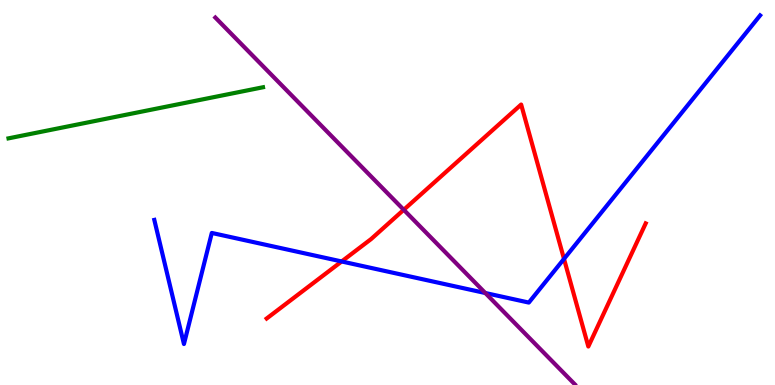[{'lines': ['blue', 'red'], 'intersections': [{'x': 4.41, 'y': 3.21}, {'x': 7.28, 'y': 3.28}]}, {'lines': ['green', 'red'], 'intersections': []}, {'lines': ['purple', 'red'], 'intersections': [{'x': 5.21, 'y': 4.55}]}, {'lines': ['blue', 'green'], 'intersections': []}, {'lines': ['blue', 'purple'], 'intersections': [{'x': 6.26, 'y': 2.39}]}, {'lines': ['green', 'purple'], 'intersections': []}]